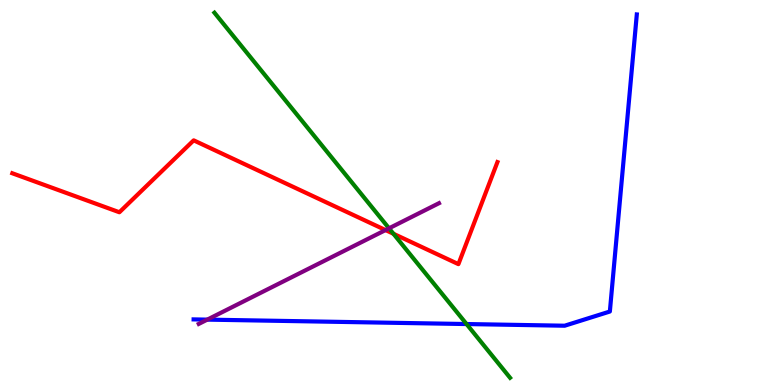[{'lines': ['blue', 'red'], 'intersections': []}, {'lines': ['green', 'red'], 'intersections': [{'x': 5.08, 'y': 3.93}]}, {'lines': ['purple', 'red'], 'intersections': [{'x': 4.97, 'y': 4.02}]}, {'lines': ['blue', 'green'], 'intersections': [{'x': 6.02, 'y': 1.58}]}, {'lines': ['blue', 'purple'], 'intersections': [{'x': 2.67, 'y': 1.7}]}, {'lines': ['green', 'purple'], 'intersections': [{'x': 5.02, 'y': 4.07}]}]